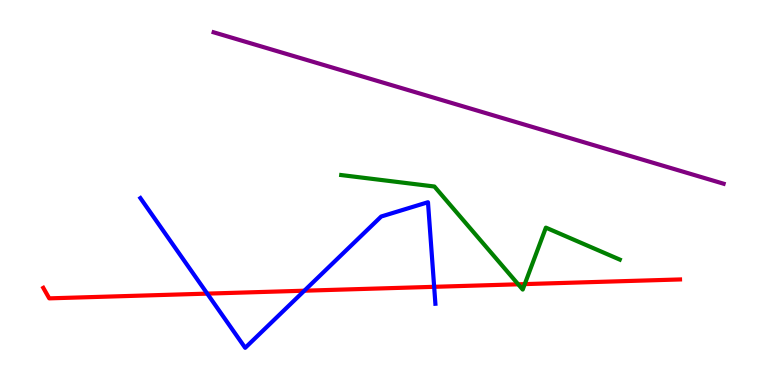[{'lines': ['blue', 'red'], 'intersections': [{'x': 2.67, 'y': 2.37}, {'x': 3.93, 'y': 2.45}, {'x': 5.6, 'y': 2.55}]}, {'lines': ['green', 'red'], 'intersections': [{'x': 6.69, 'y': 2.62}, {'x': 6.77, 'y': 2.62}]}, {'lines': ['purple', 'red'], 'intersections': []}, {'lines': ['blue', 'green'], 'intersections': []}, {'lines': ['blue', 'purple'], 'intersections': []}, {'lines': ['green', 'purple'], 'intersections': []}]